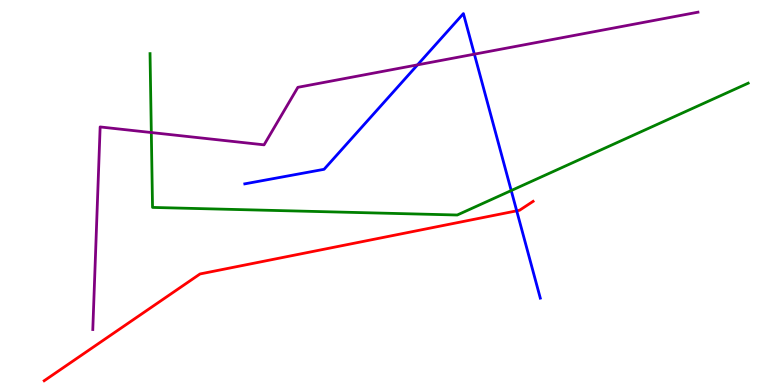[{'lines': ['blue', 'red'], 'intersections': [{'x': 6.67, 'y': 4.52}]}, {'lines': ['green', 'red'], 'intersections': []}, {'lines': ['purple', 'red'], 'intersections': []}, {'lines': ['blue', 'green'], 'intersections': [{'x': 6.6, 'y': 5.05}]}, {'lines': ['blue', 'purple'], 'intersections': [{'x': 5.39, 'y': 8.32}, {'x': 6.12, 'y': 8.59}]}, {'lines': ['green', 'purple'], 'intersections': [{'x': 1.95, 'y': 6.56}]}]